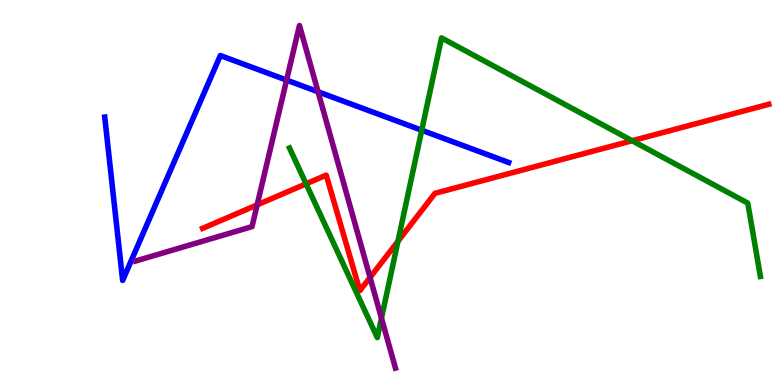[{'lines': ['blue', 'red'], 'intersections': []}, {'lines': ['green', 'red'], 'intersections': [{'x': 3.95, 'y': 5.23}, {'x': 5.13, 'y': 3.73}, {'x': 8.16, 'y': 6.34}]}, {'lines': ['purple', 'red'], 'intersections': [{'x': 3.32, 'y': 4.68}, {'x': 4.77, 'y': 2.79}]}, {'lines': ['blue', 'green'], 'intersections': [{'x': 5.44, 'y': 6.62}]}, {'lines': ['blue', 'purple'], 'intersections': [{'x': 3.7, 'y': 7.92}, {'x': 4.1, 'y': 7.62}]}, {'lines': ['green', 'purple'], 'intersections': [{'x': 4.92, 'y': 1.73}]}]